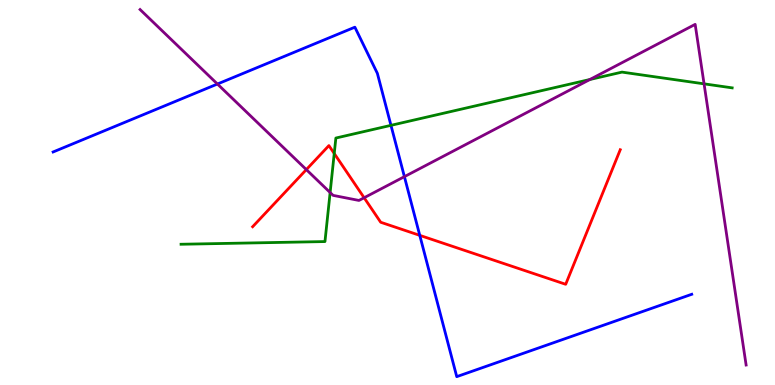[{'lines': ['blue', 'red'], 'intersections': [{'x': 5.42, 'y': 3.89}]}, {'lines': ['green', 'red'], 'intersections': [{'x': 4.31, 'y': 6.01}]}, {'lines': ['purple', 'red'], 'intersections': [{'x': 3.95, 'y': 5.59}, {'x': 4.7, 'y': 4.86}]}, {'lines': ['blue', 'green'], 'intersections': [{'x': 5.04, 'y': 6.74}]}, {'lines': ['blue', 'purple'], 'intersections': [{'x': 2.81, 'y': 7.82}, {'x': 5.22, 'y': 5.41}]}, {'lines': ['green', 'purple'], 'intersections': [{'x': 4.26, 'y': 5.0}, {'x': 7.61, 'y': 7.93}, {'x': 9.08, 'y': 7.82}]}]